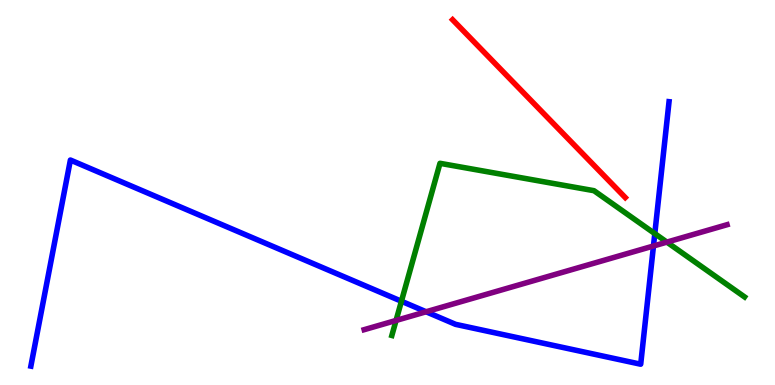[{'lines': ['blue', 'red'], 'intersections': []}, {'lines': ['green', 'red'], 'intersections': []}, {'lines': ['purple', 'red'], 'intersections': []}, {'lines': ['blue', 'green'], 'intersections': [{'x': 5.18, 'y': 2.18}, {'x': 8.45, 'y': 3.93}]}, {'lines': ['blue', 'purple'], 'intersections': [{'x': 5.5, 'y': 1.9}, {'x': 8.43, 'y': 3.61}]}, {'lines': ['green', 'purple'], 'intersections': [{'x': 5.11, 'y': 1.68}, {'x': 8.6, 'y': 3.71}]}]